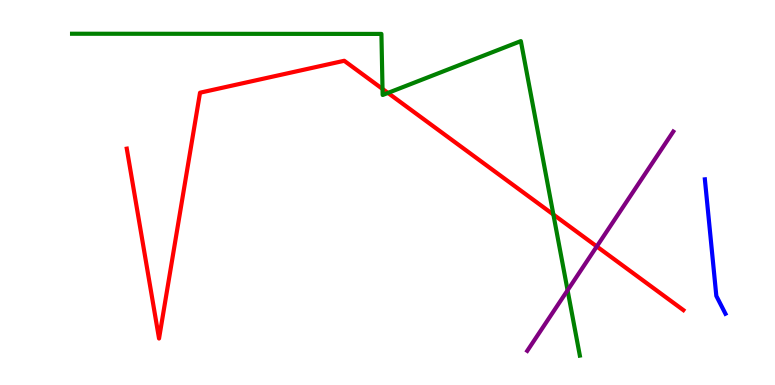[{'lines': ['blue', 'red'], 'intersections': []}, {'lines': ['green', 'red'], 'intersections': [{'x': 4.94, 'y': 7.69}, {'x': 5.01, 'y': 7.59}, {'x': 7.14, 'y': 4.43}]}, {'lines': ['purple', 'red'], 'intersections': [{'x': 7.7, 'y': 3.6}]}, {'lines': ['blue', 'green'], 'intersections': []}, {'lines': ['blue', 'purple'], 'intersections': []}, {'lines': ['green', 'purple'], 'intersections': [{'x': 7.32, 'y': 2.46}]}]